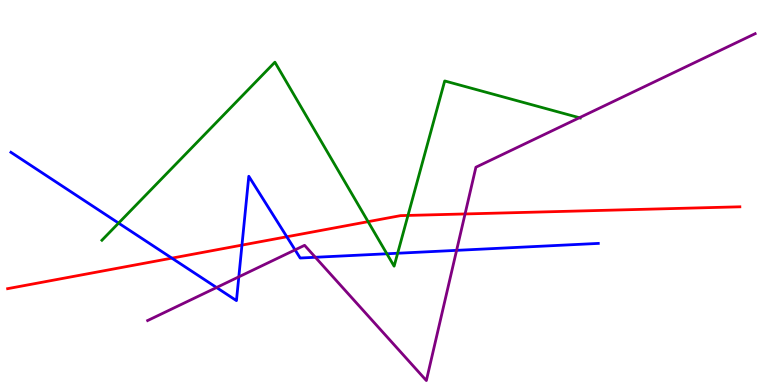[{'lines': ['blue', 'red'], 'intersections': [{'x': 2.22, 'y': 3.3}, {'x': 3.12, 'y': 3.63}, {'x': 3.7, 'y': 3.85}]}, {'lines': ['green', 'red'], 'intersections': [{'x': 4.75, 'y': 4.24}, {'x': 5.26, 'y': 4.4}]}, {'lines': ['purple', 'red'], 'intersections': [{'x': 6.0, 'y': 4.44}]}, {'lines': ['blue', 'green'], 'intersections': [{'x': 1.53, 'y': 4.21}, {'x': 4.99, 'y': 3.41}, {'x': 5.13, 'y': 3.42}]}, {'lines': ['blue', 'purple'], 'intersections': [{'x': 2.79, 'y': 2.53}, {'x': 3.08, 'y': 2.81}, {'x': 3.81, 'y': 3.51}, {'x': 4.07, 'y': 3.32}, {'x': 5.89, 'y': 3.5}]}, {'lines': ['green', 'purple'], 'intersections': [{'x': 7.48, 'y': 6.94}]}]